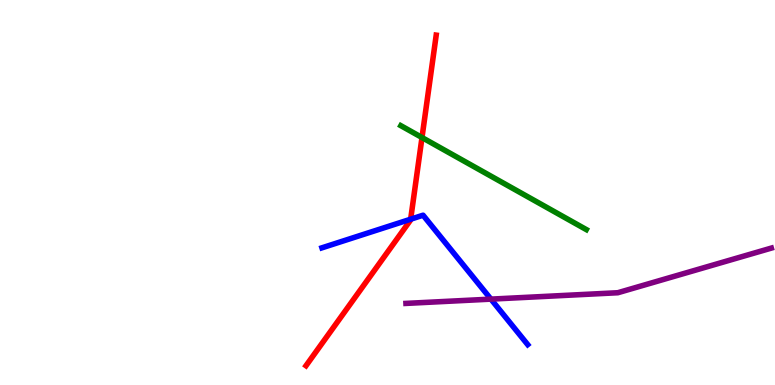[{'lines': ['blue', 'red'], 'intersections': [{'x': 5.3, 'y': 4.31}]}, {'lines': ['green', 'red'], 'intersections': [{'x': 5.45, 'y': 6.43}]}, {'lines': ['purple', 'red'], 'intersections': []}, {'lines': ['blue', 'green'], 'intersections': []}, {'lines': ['blue', 'purple'], 'intersections': [{'x': 6.33, 'y': 2.23}]}, {'lines': ['green', 'purple'], 'intersections': []}]